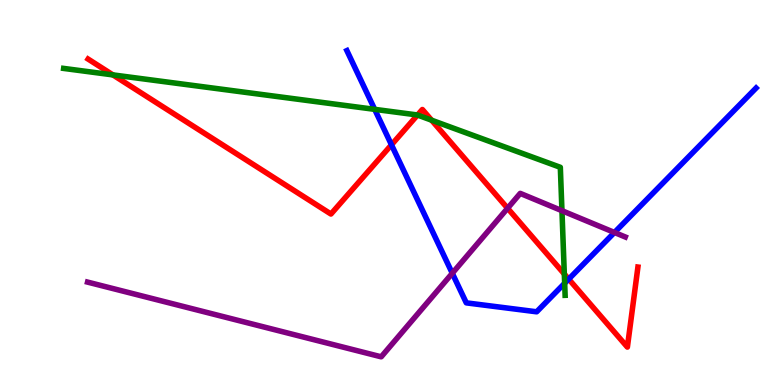[{'lines': ['blue', 'red'], 'intersections': [{'x': 5.05, 'y': 6.24}, {'x': 7.34, 'y': 2.75}]}, {'lines': ['green', 'red'], 'intersections': [{'x': 1.46, 'y': 8.05}, {'x': 5.39, 'y': 7.01}, {'x': 5.57, 'y': 6.88}, {'x': 7.28, 'y': 2.88}]}, {'lines': ['purple', 'red'], 'intersections': [{'x': 6.55, 'y': 4.59}]}, {'lines': ['blue', 'green'], 'intersections': [{'x': 4.83, 'y': 7.16}, {'x': 7.29, 'y': 2.64}]}, {'lines': ['blue', 'purple'], 'intersections': [{'x': 5.84, 'y': 2.9}, {'x': 7.93, 'y': 3.96}]}, {'lines': ['green', 'purple'], 'intersections': [{'x': 7.25, 'y': 4.53}]}]